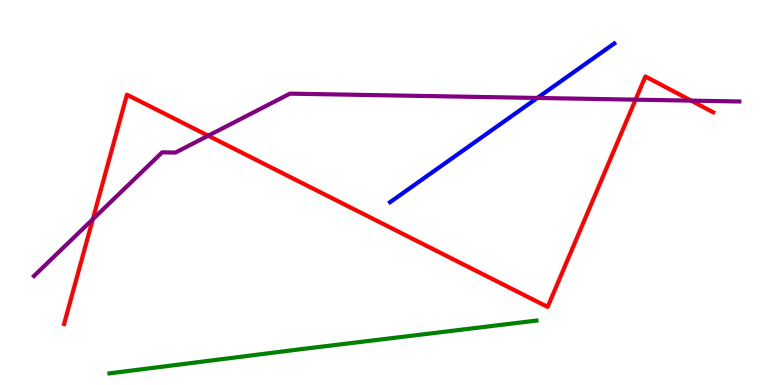[{'lines': ['blue', 'red'], 'intersections': []}, {'lines': ['green', 'red'], 'intersections': []}, {'lines': ['purple', 'red'], 'intersections': [{'x': 1.2, 'y': 4.31}, {'x': 2.69, 'y': 6.48}, {'x': 8.2, 'y': 7.41}, {'x': 8.92, 'y': 7.39}]}, {'lines': ['blue', 'green'], 'intersections': []}, {'lines': ['blue', 'purple'], 'intersections': [{'x': 6.93, 'y': 7.46}]}, {'lines': ['green', 'purple'], 'intersections': []}]